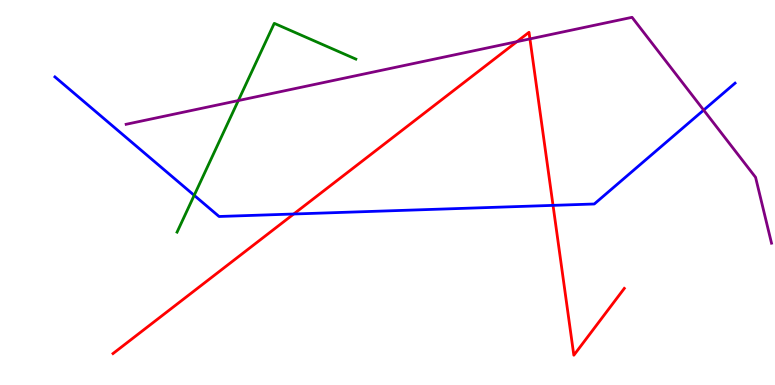[{'lines': ['blue', 'red'], 'intersections': [{'x': 3.79, 'y': 4.44}, {'x': 7.14, 'y': 4.67}]}, {'lines': ['green', 'red'], 'intersections': []}, {'lines': ['purple', 'red'], 'intersections': [{'x': 6.67, 'y': 8.92}, {'x': 6.84, 'y': 8.99}]}, {'lines': ['blue', 'green'], 'intersections': [{'x': 2.51, 'y': 4.93}]}, {'lines': ['blue', 'purple'], 'intersections': [{'x': 9.08, 'y': 7.14}]}, {'lines': ['green', 'purple'], 'intersections': [{'x': 3.08, 'y': 7.39}]}]